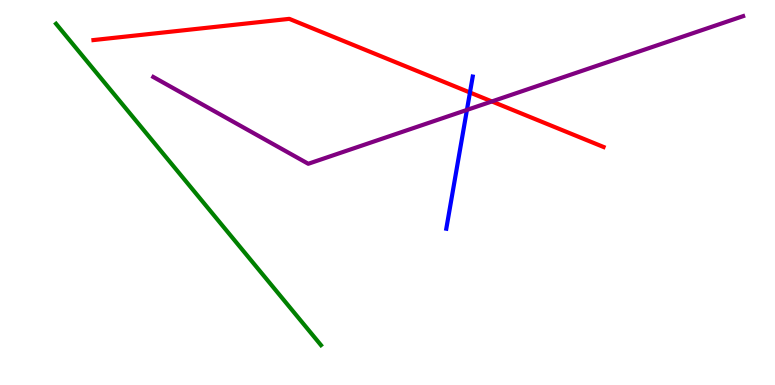[{'lines': ['blue', 'red'], 'intersections': [{'x': 6.06, 'y': 7.6}]}, {'lines': ['green', 'red'], 'intersections': []}, {'lines': ['purple', 'red'], 'intersections': [{'x': 6.35, 'y': 7.37}]}, {'lines': ['blue', 'green'], 'intersections': []}, {'lines': ['blue', 'purple'], 'intersections': [{'x': 6.02, 'y': 7.15}]}, {'lines': ['green', 'purple'], 'intersections': []}]